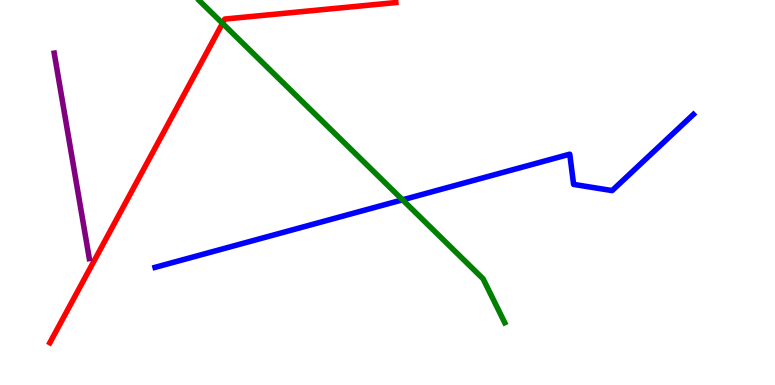[{'lines': ['blue', 'red'], 'intersections': []}, {'lines': ['green', 'red'], 'intersections': [{'x': 2.87, 'y': 9.39}]}, {'lines': ['purple', 'red'], 'intersections': []}, {'lines': ['blue', 'green'], 'intersections': [{'x': 5.19, 'y': 4.81}]}, {'lines': ['blue', 'purple'], 'intersections': []}, {'lines': ['green', 'purple'], 'intersections': []}]